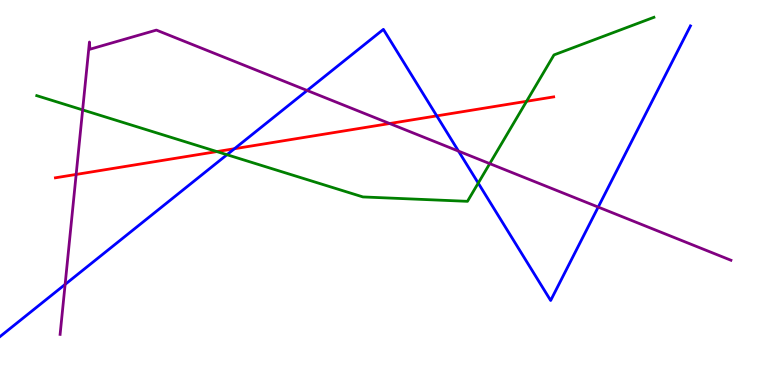[{'lines': ['blue', 'red'], 'intersections': [{'x': 3.03, 'y': 6.14}, {'x': 5.64, 'y': 6.99}]}, {'lines': ['green', 'red'], 'intersections': [{'x': 2.8, 'y': 6.06}, {'x': 6.79, 'y': 7.37}]}, {'lines': ['purple', 'red'], 'intersections': [{'x': 0.983, 'y': 5.47}, {'x': 5.03, 'y': 6.79}]}, {'lines': ['blue', 'green'], 'intersections': [{'x': 2.93, 'y': 5.98}, {'x': 6.17, 'y': 5.24}]}, {'lines': ['blue', 'purple'], 'intersections': [{'x': 0.84, 'y': 2.61}, {'x': 3.96, 'y': 7.65}, {'x': 5.92, 'y': 6.07}, {'x': 7.72, 'y': 4.62}]}, {'lines': ['green', 'purple'], 'intersections': [{'x': 1.07, 'y': 7.15}, {'x': 6.32, 'y': 5.75}]}]